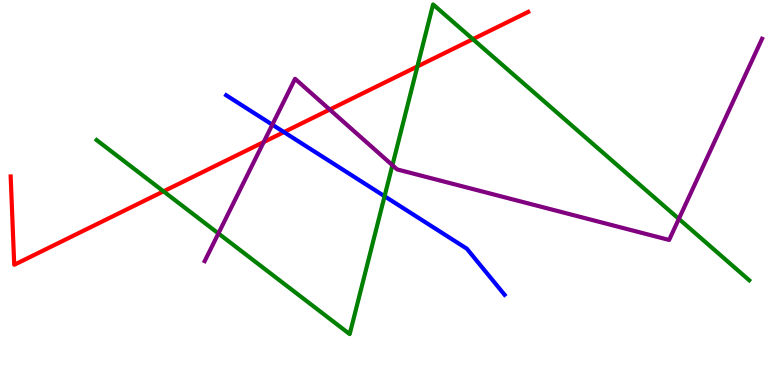[{'lines': ['blue', 'red'], 'intersections': [{'x': 3.66, 'y': 6.57}]}, {'lines': ['green', 'red'], 'intersections': [{'x': 2.11, 'y': 5.03}, {'x': 5.39, 'y': 8.27}, {'x': 6.1, 'y': 8.98}]}, {'lines': ['purple', 'red'], 'intersections': [{'x': 3.4, 'y': 6.31}, {'x': 4.25, 'y': 7.15}]}, {'lines': ['blue', 'green'], 'intersections': [{'x': 4.96, 'y': 4.9}]}, {'lines': ['blue', 'purple'], 'intersections': [{'x': 3.51, 'y': 6.76}]}, {'lines': ['green', 'purple'], 'intersections': [{'x': 2.82, 'y': 3.94}, {'x': 5.06, 'y': 5.71}, {'x': 8.76, 'y': 4.31}]}]